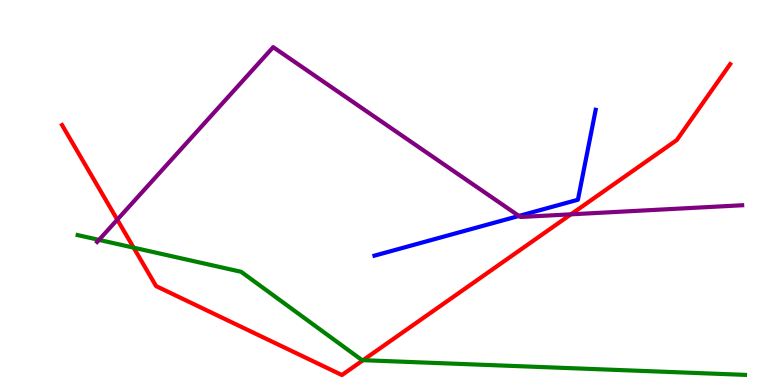[{'lines': ['blue', 'red'], 'intersections': []}, {'lines': ['green', 'red'], 'intersections': [{'x': 1.72, 'y': 3.57}, {'x': 4.68, 'y': 0.644}]}, {'lines': ['purple', 'red'], 'intersections': [{'x': 1.51, 'y': 4.29}, {'x': 7.37, 'y': 4.43}]}, {'lines': ['blue', 'green'], 'intersections': []}, {'lines': ['blue', 'purple'], 'intersections': [{'x': 6.7, 'y': 4.39}]}, {'lines': ['green', 'purple'], 'intersections': [{'x': 1.28, 'y': 3.77}]}]